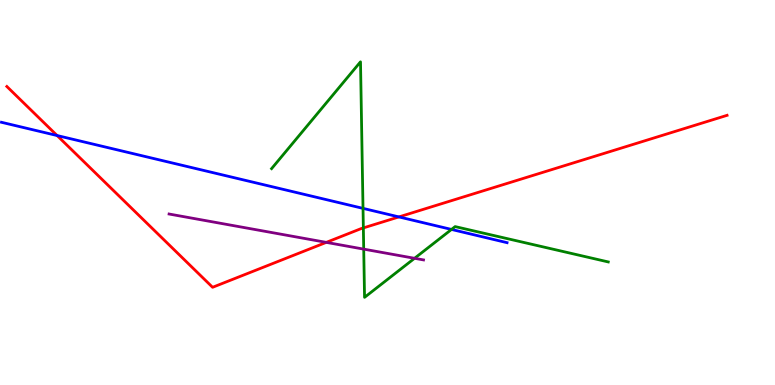[{'lines': ['blue', 'red'], 'intersections': [{'x': 0.737, 'y': 6.48}, {'x': 5.15, 'y': 4.37}]}, {'lines': ['green', 'red'], 'intersections': [{'x': 4.69, 'y': 4.08}]}, {'lines': ['purple', 'red'], 'intersections': [{'x': 4.21, 'y': 3.7}]}, {'lines': ['blue', 'green'], 'intersections': [{'x': 4.68, 'y': 4.59}, {'x': 5.83, 'y': 4.04}]}, {'lines': ['blue', 'purple'], 'intersections': []}, {'lines': ['green', 'purple'], 'intersections': [{'x': 4.69, 'y': 3.53}, {'x': 5.35, 'y': 3.29}]}]